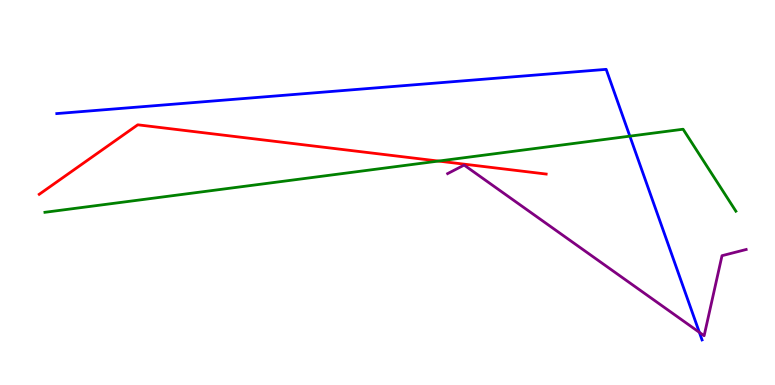[{'lines': ['blue', 'red'], 'intersections': []}, {'lines': ['green', 'red'], 'intersections': [{'x': 5.66, 'y': 5.82}]}, {'lines': ['purple', 'red'], 'intersections': []}, {'lines': ['blue', 'green'], 'intersections': [{'x': 8.13, 'y': 6.46}]}, {'lines': ['blue', 'purple'], 'intersections': [{'x': 9.02, 'y': 1.37}]}, {'lines': ['green', 'purple'], 'intersections': []}]